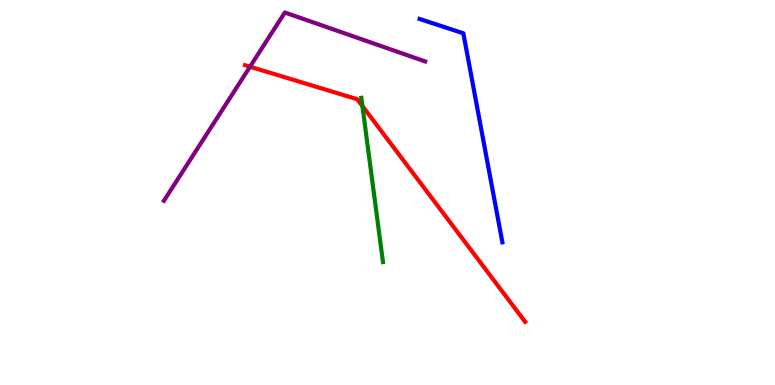[{'lines': ['blue', 'red'], 'intersections': []}, {'lines': ['green', 'red'], 'intersections': [{'x': 4.68, 'y': 7.25}]}, {'lines': ['purple', 'red'], 'intersections': [{'x': 3.23, 'y': 8.27}]}, {'lines': ['blue', 'green'], 'intersections': []}, {'lines': ['blue', 'purple'], 'intersections': []}, {'lines': ['green', 'purple'], 'intersections': []}]